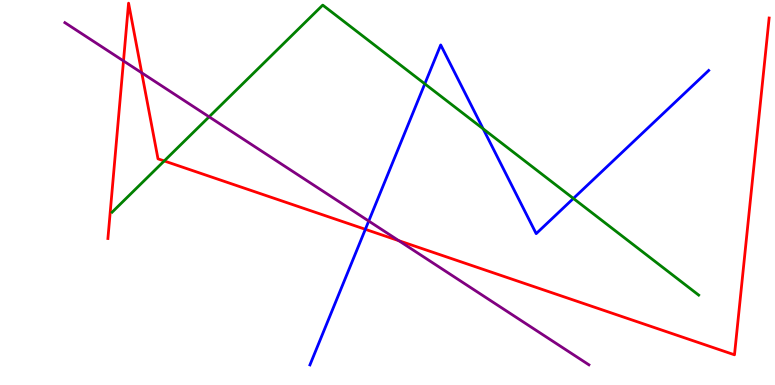[{'lines': ['blue', 'red'], 'intersections': [{'x': 4.71, 'y': 4.04}]}, {'lines': ['green', 'red'], 'intersections': [{'x': 2.12, 'y': 5.82}]}, {'lines': ['purple', 'red'], 'intersections': [{'x': 1.59, 'y': 8.42}, {'x': 1.83, 'y': 8.11}, {'x': 5.15, 'y': 3.75}]}, {'lines': ['blue', 'green'], 'intersections': [{'x': 5.48, 'y': 7.82}, {'x': 6.23, 'y': 6.65}, {'x': 7.4, 'y': 4.85}]}, {'lines': ['blue', 'purple'], 'intersections': [{'x': 4.76, 'y': 4.26}]}, {'lines': ['green', 'purple'], 'intersections': [{'x': 2.7, 'y': 6.97}]}]